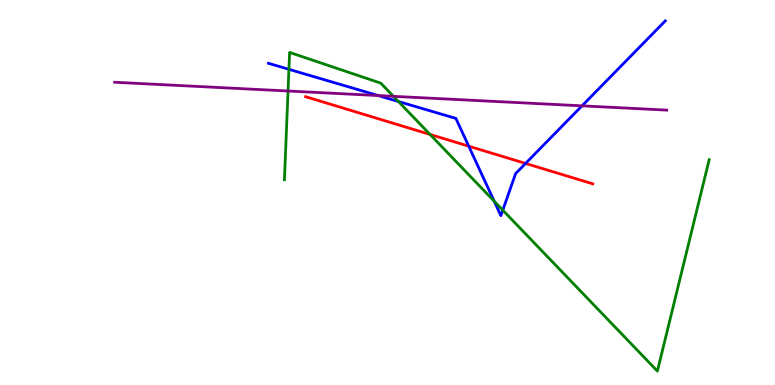[{'lines': ['blue', 'red'], 'intersections': [{'x': 6.05, 'y': 6.2}, {'x': 6.78, 'y': 5.76}]}, {'lines': ['green', 'red'], 'intersections': [{'x': 5.55, 'y': 6.51}]}, {'lines': ['purple', 'red'], 'intersections': []}, {'lines': ['blue', 'green'], 'intersections': [{'x': 3.73, 'y': 8.2}, {'x': 5.14, 'y': 7.36}, {'x': 6.38, 'y': 4.77}, {'x': 6.49, 'y': 4.54}]}, {'lines': ['blue', 'purple'], 'intersections': [{'x': 4.88, 'y': 7.52}, {'x': 7.51, 'y': 7.25}]}, {'lines': ['green', 'purple'], 'intersections': [{'x': 3.72, 'y': 7.64}, {'x': 5.08, 'y': 7.5}]}]